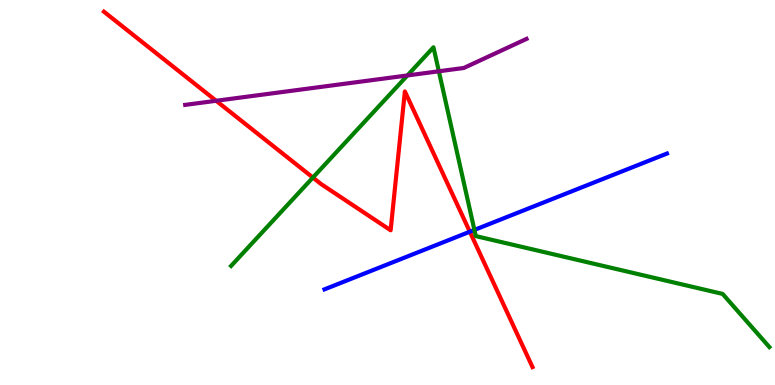[{'lines': ['blue', 'red'], 'intersections': [{'x': 6.06, 'y': 3.98}]}, {'lines': ['green', 'red'], 'intersections': [{'x': 4.04, 'y': 5.39}]}, {'lines': ['purple', 'red'], 'intersections': [{'x': 2.79, 'y': 7.38}]}, {'lines': ['blue', 'green'], 'intersections': [{'x': 6.12, 'y': 4.03}]}, {'lines': ['blue', 'purple'], 'intersections': []}, {'lines': ['green', 'purple'], 'intersections': [{'x': 5.26, 'y': 8.04}, {'x': 5.66, 'y': 8.15}]}]